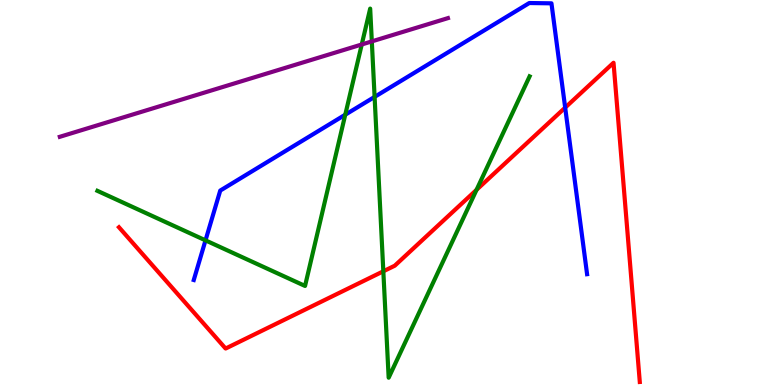[{'lines': ['blue', 'red'], 'intersections': [{'x': 7.29, 'y': 7.2}]}, {'lines': ['green', 'red'], 'intersections': [{'x': 4.95, 'y': 2.95}, {'x': 6.15, 'y': 5.07}]}, {'lines': ['purple', 'red'], 'intersections': []}, {'lines': ['blue', 'green'], 'intersections': [{'x': 2.65, 'y': 3.76}, {'x': 4.45, 'y': 7.02}, {'x': 4.83, 'y': 7.48}]}, {'lines': ['blue', 'purple'], 'intersections': []}, {'lines': ['green', 'purple'], 'intersections': [{'x': 4.67, 'y': 8.84}, {'x': 4.8, 'y': 8.92}]}]